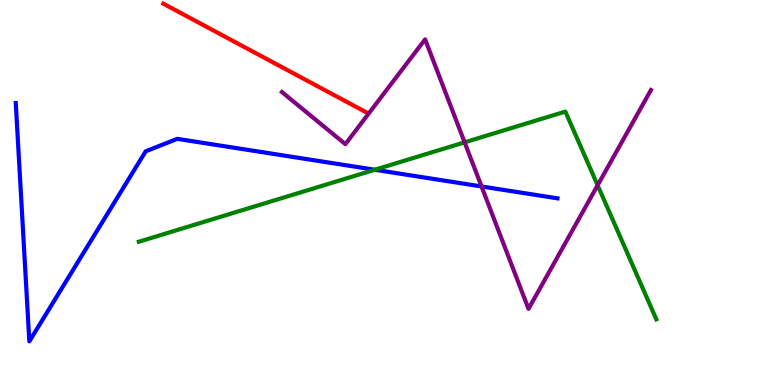[{'lines': ['blue', 'red'], 'intersections': []}, {'lines': ['green', 'red'], 'intersections': []}, {'lines': ['purple', 'red'], 'intersections': []}, {'lines': ['blue', 'green'], 'intersections': [{'x': 4.84, 'y': 5.59}]}, {'lines': ['blue', 'purple'], 'intersections': [{'x': 6.21, 'y': 5.16}]}, {'lines': ['green', 'purple'], 'intersections': [{'x': 6.0, 'y': 6.3}, {'x': 7.71, 'y': 5.19}]}]